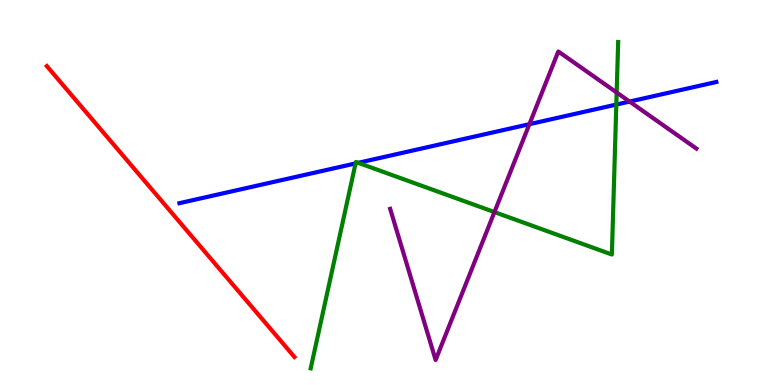[{'lines': ['blue', 'red'], 'intersections': []}, {'lines': ['green', 'red'], 'intersections': []}, {'lines': ['purple', 'red'], 'intersections': []}, {'lines': ['blue', 'green'], 'intersections': [{'x': 4.59, 'y': 5.76}, {'x': 4.62, 'y': 5.77}, {'x': 7.95, 'y': 7.28}]}, {'lines': ['blue', 'purple'], 'intersections': [{'x': 6.83, 'y': 6.77}, {'x': 8.12, 'y': 7.36}]}, {'lines': ['green', 'purple'], 'intersections': [{'x': 6.38, 'y': 4.49}, {'x': 7.96, 'y': 7.6}]}]